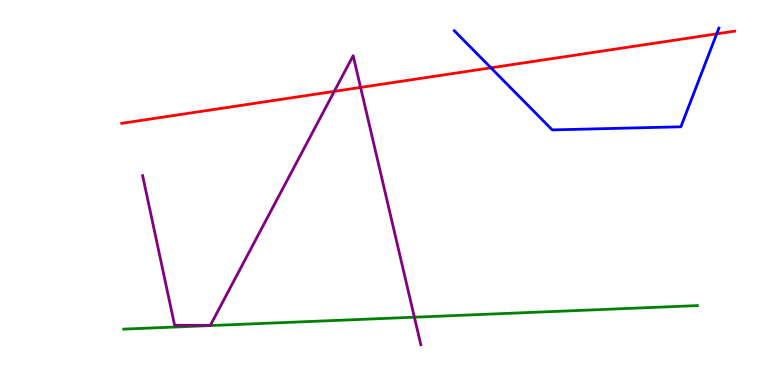[{'lines': ['blue', 'red'], 'intersections': [{'x': 6.33, 'y': 8.24}, {'x': 9.25, 'y': 9.12}]}, {'lines': ['green', 'red'], 'intersections': []}, {'lines': ['purple', 'red'], 'intersections': [{'x': 4.31, 'y': 7.63}, {'x': 4.65, 'y': 7.73}]}, {'lines': ['blue', 'green'], 'intersections': []}, {'lines': ['blue', 'purple'], 'intersections': []}, {'lines': ['green', 'purple'], 'intersections': [{'x': 5.35, 'y': 1.76}]}]